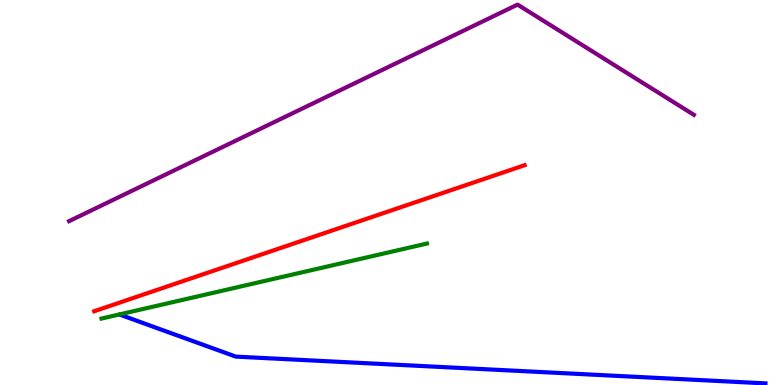[{'lines': ['blue', 'red'], 'intersections': []}, {'lines': ['green', 'red'], 'intersections': []}, {'lines': ['purple', 'red'], 'intersections': []}, {'lines': ['blue', 'green'], 'intersections': []}, {'lines': ['blue', 'purple'], 'intersections': []}, {'lines': ['green', 'purple'], 'intersections': []}]